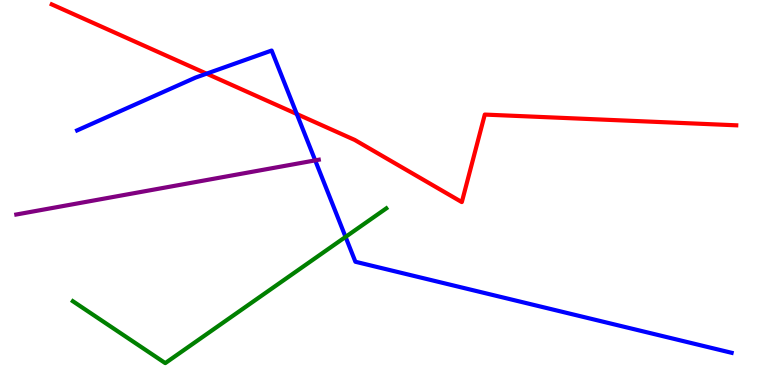[{'lines': ['blue', 'red'], 'intersections': [{'x': 2.67, 'y': 8.09}, {'x': 3.83, 'y': 7.04}]}, {'lines': ['green', 'red'], 'intersections': []}, {'lines': ['purple', 'red'], 'intersections': []}, {'lines': ['blue', 'green'], 'intersections': [{'x': 4.46, 'y': 3.85}]}, {'lines': ['blue', 'purple'], 'intersections': [{'x': 4.07, 'y': 5.83}]}, {'lines': ['green', 'purple'], 'intersections': []}]